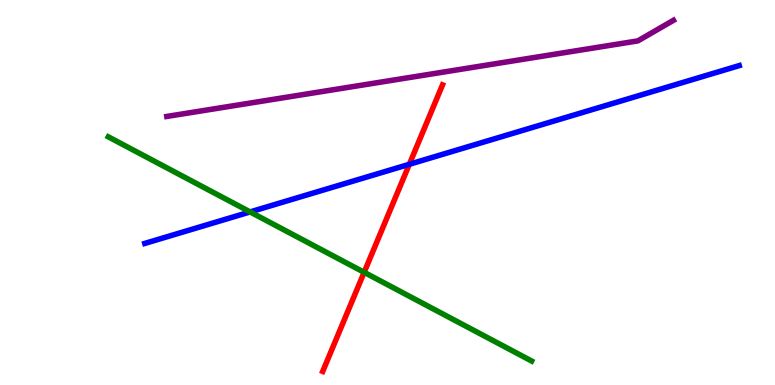[{'lines': ['blue', 'red'], 'intersections': [{'x': 5.28, 'y': 5.73}]}, {'lines': ['green', 'red'], 'intersections': [{'x': 4.7, 'y': 2.93}]}, {'lines': ['purple', 'red'], 'intersections': []}, {'lines': ['blue', 'green'], 'intersections': [{'x': 3.23, 'y': 4.5}]}, {'lines': ['blue', 'purple'], 'intersections': []}, {'lines': ['green', 'purple'], 'intersections': []}]